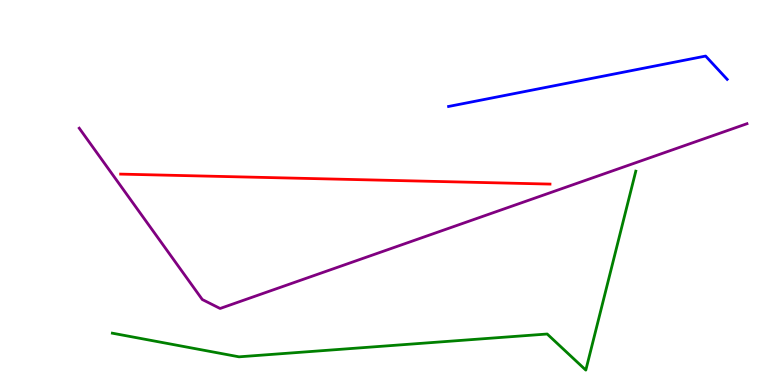[{'lines': ['blue', 'red'], 'intersections': []}, {'lines': ['green', 'red'], 'intersections': []}, {'lines': ['purple', 'red'], 'intersections': []}, {'lines': ['blue', 'green'], 'intersections': []}, {'lines': ['blue', 'purple'], 'intersections': []}, {'lines': ['green', 'purple'], 'intersections': []}]